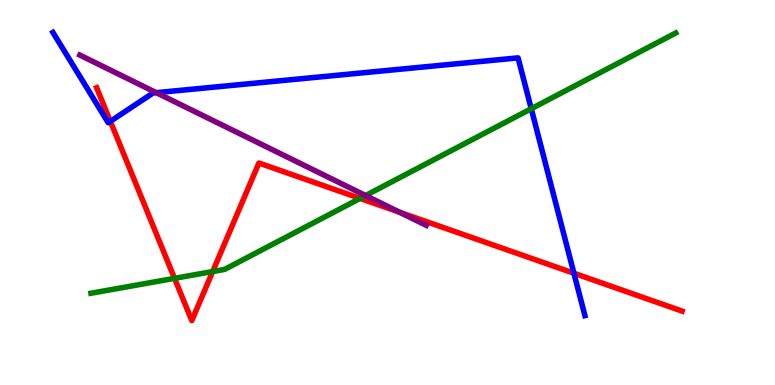[{'lines': ['blue', 'red'], 'intersections': [{'x': 1.42, 'y': 6.85}, {'x': 7.41, 'y': 2.9}]}, {'lines': ['green', 'red'], 'intersections': [{'x': 2.25, 'y': 2.77}, {'x': 2.74, 'y': 2.95}, {'x': 4.65, 'y': 4.85}]}, {'lines': ['purple', 'red'], 'intersections': [{'x': 5.16, 'y': 4.49}]}, {'lines': ['blue', 'green'], 'intersections': [{'x': 6.85, 'y': 7.18}]}, {'lines': ['blue', 'purple'], 'intersections': [{'x': 2.02, 'y': 7.59}]}, {'lines': ['green', 'purple'], 'intersections': [{'x': 4.72, 'y': 4.92}]}]